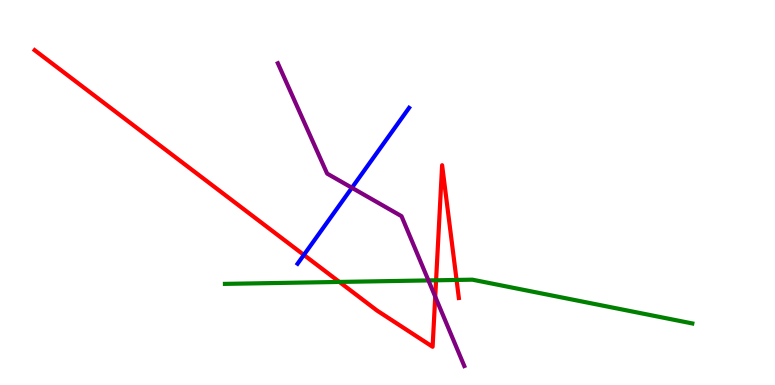[{'lines': ['blue', 'red'], 'intersections': [{'x': 3.92, 'y': 3.38}]}, {'lines': ['green', 'red'], 'intersections': [{'x': 4.38, 'y': 2.68}, {'x': 5.63, 'y': 2.72}, {'x': 5.89, 'y': 2.73}]}, {'lines': ['purple', 'red'], 'intersections': [{'x': 5.62, 'y': 2.29}]}, {'lines': ['blue', 'green'], 'intersections': []}, {'lines': ['blue', 'purple'], 'intersections': [{'x': 4.54, 'y': 5.12}]}, {'lines': ['green', 'purple'], 'intersections': [{'x': 5.53, 'y': 2.72}]}]